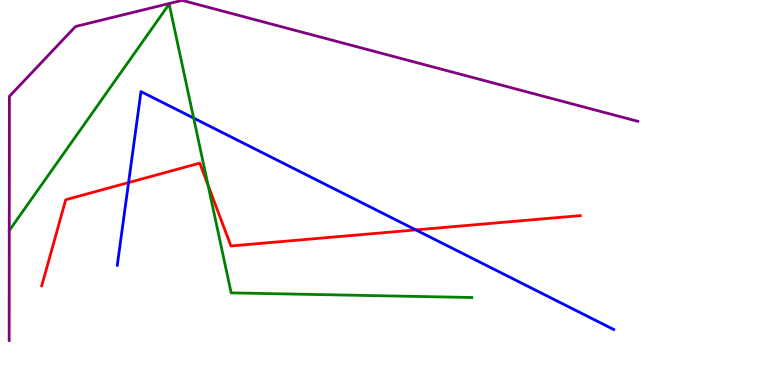[{'lines': ['blue', 'red'], 'intersections': [{'x': 1.66, 'y': 5.26}, {'x': 5.37, 'y': 4.03}]}, {'lines': ['green', 'red'], 'intersections': [{'x': 2.68, 'y': 5.19}]}, {'lines': ['purple', 'red'], 'intersections': []}, {'lines': ['blue', 'green'], 'intersections': [{'x': 2.5, 'y': 6.93}]}, {'lines': ['blue', 'purple'], 'intersections': []}, {'lines': ['green', 'purple'], 'intersections': []}]